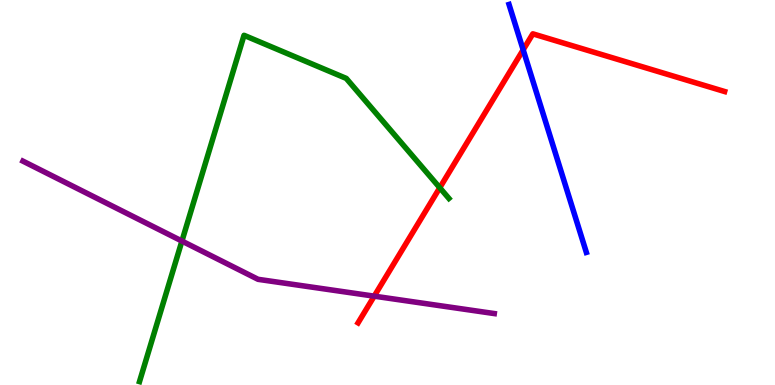[{'lines': ['blue', 'red'], 'intersections': [{'x': 6.75, 'y': 8.71}]}, {'lines': ['green', 'red'], 'intersections': [{'x': 5.67, 'y': 5.12}]}, {'lines': ['purple', 'red'], 'intersections': [{'x': 4.83, 'y': 2.31}]}, {'lines': ['blue', 'green'], 'intersections': []}, {'lines': ['blue', 'purple'], 'intersections': []}, {'lines': ['green', 'purple'], 'intersections': [{'x': 2.35, 'y': 3.74}]}]